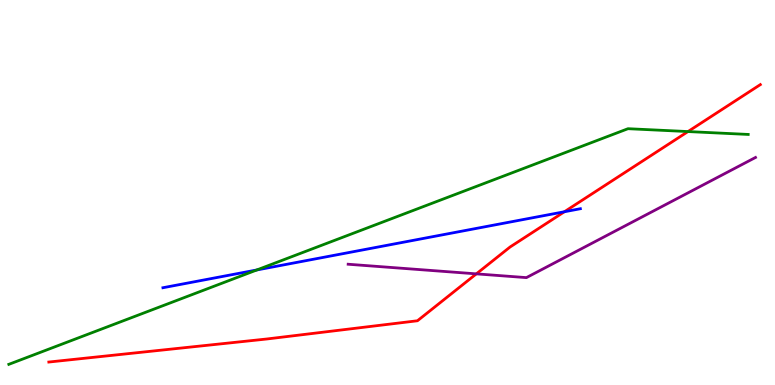[{'lines': ['blue', 'red'], 'intersections': [{'x': 7.28, 'y': 4.5}]}, {'lines': ['green', 'red'], 'intersections': [{'x': 8.88, 'y': 6.58}]}, {'lines': ['purple', 'red'], 'intersections': [{'x': 6.15, 'y': 2.89}]}, {'lines': ['blue', 'green'], 'intersections': [{'x': 3.31, 'y': 2.99}]}, {'lines': ['blue', 'purple'], 'intersections': []}, {'lines': ['green', 'purple'], 'intersections': []}]